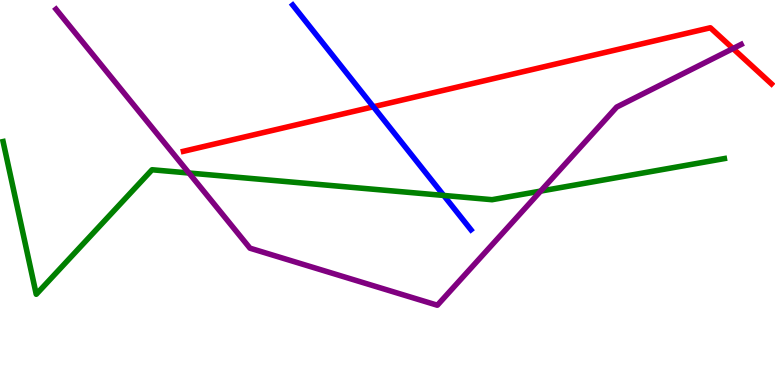[{'lines': ['blue', 'red'], 'intersections': [{'x': 4.82, 'y': 7.23}]}, {'lines': ['green', 'red'], 'intersections': []}, {'lines': ['purple', 'red'], 'intersections': [{'x': 9.46, 'y': 8.74}]}, {'lines': ['blue', 'green'], 'intersections': [{'x': 5.73, 'y': 4.92}]}, {'lines': ['blue', 'purple'], 'intersections': []}, {'lines': ['green', 'purple'], 'intersections': [{'x': 2.44, 'y': 5.51}, {'x': 6.98, 'y': 5.04}]}]